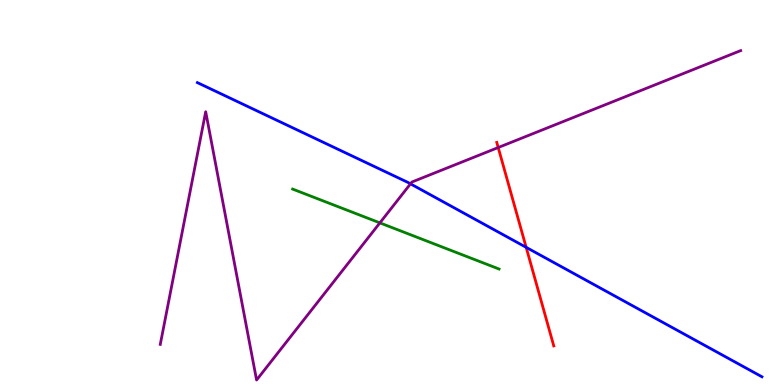[{'lines': ['blue', 'red'], 'intersections': [{'x': 6.79, 'y': 3.58}]}, {'lines': ['green', 'red'], 'intersections': []}, {'lines': ['purple', 'red'], 'intersections': [{'x': 6.43, 'y': 6.17}]}, {'lines': ['blue', 'green'], 'intersections': []}, {'lines': ['blue', 'purple'], 'intersections': [{'x': 5.3, 'y': 5.23}]}, {'lines': ['green', 'purple'], 'intersections': [{'x': 4.9, 'y': 4.21}]}]